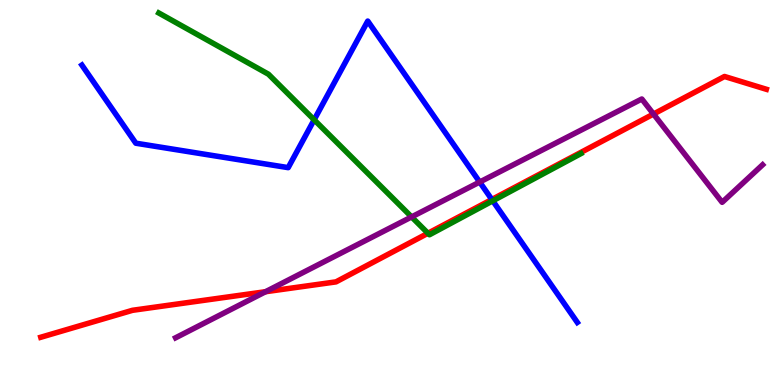[{'lines': ['blue', 'red'], 'intersections': [{'x': 6.35, 'y': 4.82}]}, {'lines': ['green', 'red'], 'intersections': [{'x': 5.52, 'y': 3.94}]}, {'lines': ['purple', 'red'], 'intersections': [{'x': 3.43, 'y': 2.42}, {'x': 8.43, 'y': 7.04}]}, {'lines': ['blue', 'green'], 'intersections': [{'x': 4.05, 'y': 6.89}, {'x': 6.36, 'y': 4.78}]}, {'lines': ['blue', 'purple'], 'intersections': [{'x': 6.19, 'y': 5.27}]}, {'lines': ['green', 'purple'], 'intersections': [{'x': 5.31, 'y': 4.37}]}]